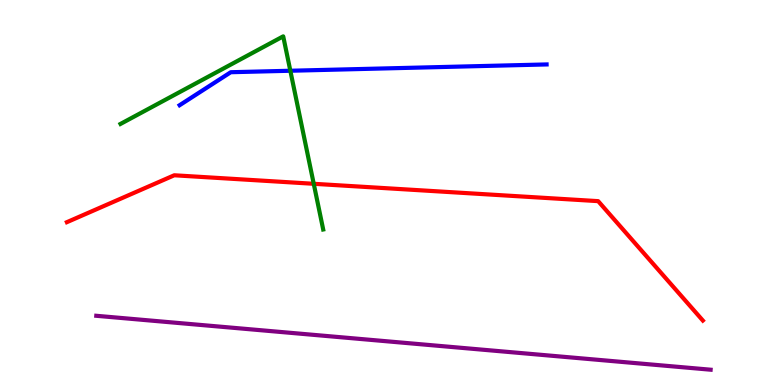[{'lines': ['blue', 'red'], 'intersections': []}, {'lines': ['green', 'red'], 'intersections': [{'x': 4.05, 'y': 5.23}]}, {'lines': ['purple', 'red'], 'intersections': []}, {'lines': ['blue', 'green'], 'intersections': [{'x': 3.75, 'y': 8.16}]}, {'lines': ['blue', 'purple'], 'intersections': []}, {'lines': ['green', 'purple'], 'intersections': []}]